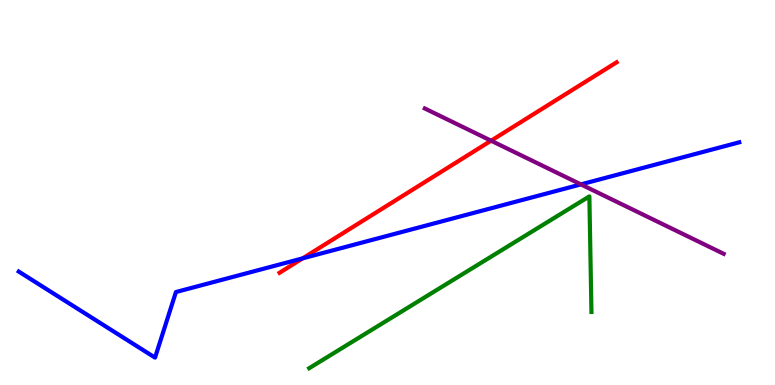[{'lines': ['blue', 'red'], 'intersections': [{'x': 3.9, 'y': 3.29}]}, {'lines': ['green', 'red'], 'intersections': []}, {'lines': ['purple', 'red'], 'intersections': [{'x': 6.34, 'y': 6.35}]}, {'lines': ['blue', 'green'], 'intersections': []}, {'lines': ['blue', 'purple'], 'intersections': [{'x': 7.5, 'y': 5.21}]}, {'lines': ['green', 'purple'], 'intersections': []}]